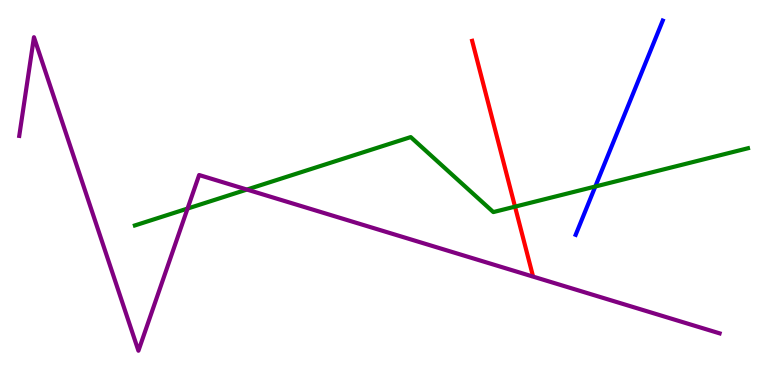[{'lines': ['blue', 'red'], 'intersections': []}, {'lines': ['green', 'red'], 'intersections': [{'x': 6.65, 'y': 4.63}]}, {'lines': ['purple', 'red'], 'intersections': []}, {'lines': ['blue', 'green'], 'intersections': [{'x': 7.68, 'y': 5.16}]}, {'lines': ['blue', 'purple'], 'intersections': []}, {'lines': ['green', 'purple'], 'intersections': [{'x': 2.42, 'y': 4.58}, {'x': 3.19, 'y': 5.08}]}]